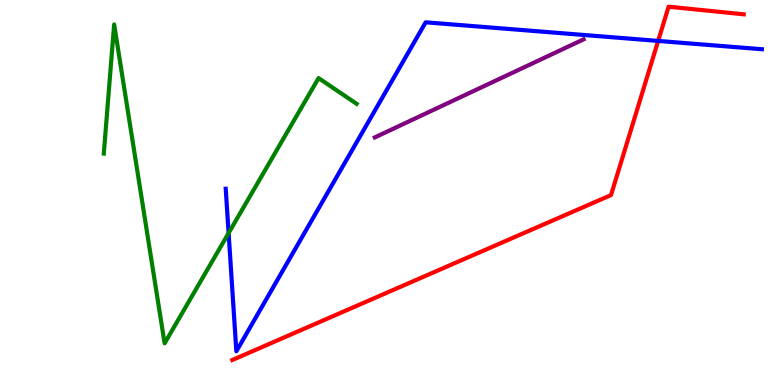[{'lines': ['blue', 'red'], 'intersections': [{'x': 8.49, 'y': 8.94}]}, {'lines': ['green', 'red'], 'intersections': []}, {'lines': ['purple', 'red'], 'intersections': []}, {'lines': ['blue', 'green'], 'intersections': [{'x': 2.95, 'y': 3.95}]}, {'lines': ['blue', 'purple'], 'intersections': []}, {'lines': ['green', 'purple'], 'intersections': []}]